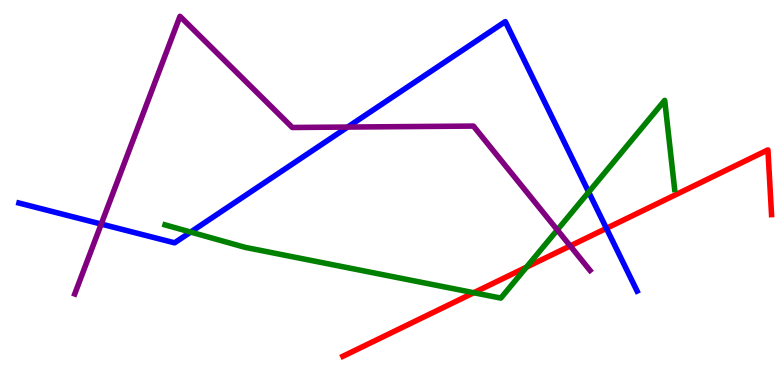[{'lines': ['blue', 'red'], 'intersections': [{'x': 7.82, 'y': 4.07}]}, {'lines': ['green', 'red'], 'intersections': [{'x': 6.11, 'y': 2.4}, {'x': 6.79, 'y': 3.06}]}, {'lines': ['purple', 'red'], 'intersections': [{'x': 7.36, 'y': 3.61}]}, {'lines': ['blue', 'green'], 'intersections': [{'x': 2.46, 'y': 3.97}, {'x': 7.6, 'y': 5.01}]}, {'lines': ['blue', 'purple'], 'intersections': [{'x': 1.31, 'y': 4.18}, {'x': 4.49, 'y': 6.7}]}, {'lines': ['green', 'purple'], 'intersections': [{'x': 7.19, 'y': 4.03}]}]